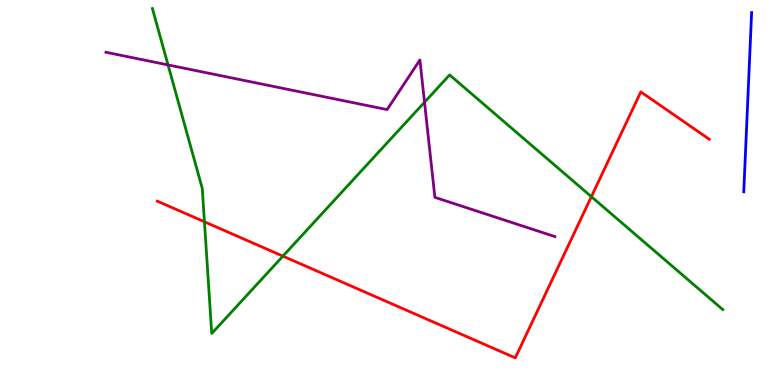[{'lines': ['blue', 'red'], 'intersections': []}, {'lines': ['green', 'red'], 'intersections': [{'x': 2.64, 'y': 4.24}, {'x': 3.65, 'y': 3.35}, {'x': 7.63, 'y': 4.89}]}, {'lines': ['purple', 'red'], 'intersections': []}, {'lines': ['blue', 'green'], 'intersections': []}, {'lines': ['blue', 'purple'], 'intersections': []}, {'lines': ['green', 'purple'], 'intersections': [{'x': 2.17, 'y': 8.31}, {'x': 5.48, 'y': 7.34}]}]